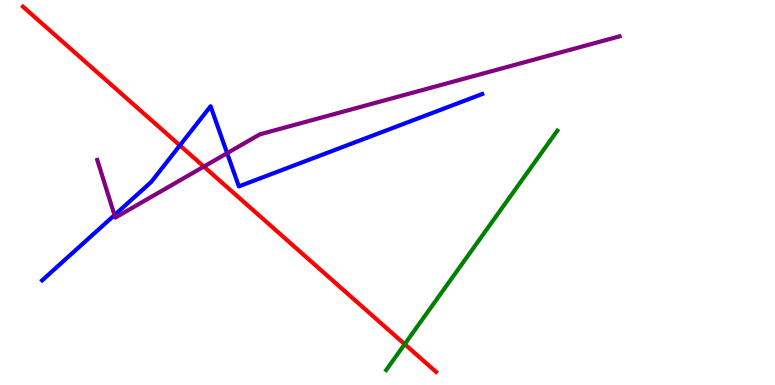[{'lines': ['blue', 'red'], 'intersections': [{'x': 2.32, 'y': 6.22}]}, {'lines': ['green', 'red'], 'intersections': [{'x': 5.22, 'y': 1.06}]}, {'lines': ['purple', 'red'], 'intersections': [{'x': 2.63, 'y': 5.67}]}, {'lines': ['blue', 'green'], 'intersections': []}, {'lines': ['blue', 'purple'], 'intersections': [{'x': 1.48, 'y': 4.41}, {'x': 2.93, 'y': 6.02}]}, {'lines': ['green', 'purple'], 'intersections': []}]